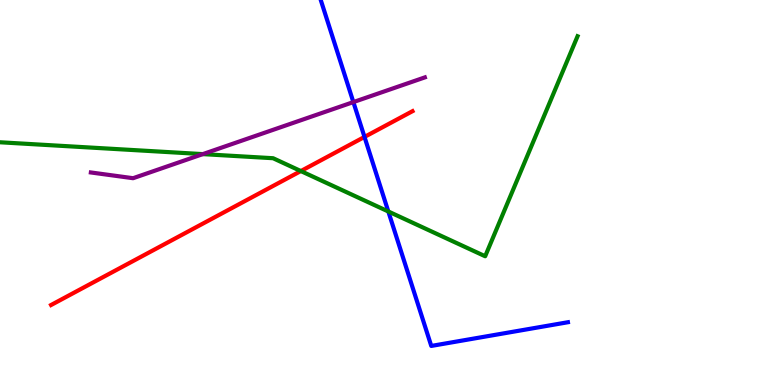[{'lines': ['blue', 'red'], 'intersections': [{'x': 4.7, 'y': 6.44}]}, {'lines': ['green', 'red'], 'intersections': [{'x': 3.88, 'y': 5.56}]}, {'lines': ['purple', 'red'], 'intersections': []}, {'lines': ['blue', 'green'], 'intersections': [{'x': 5.01, 'y': 4.51}]}, {'lines': ['blue', 'purple'], 'intersections': [{'x': 4.56, 'y': 7.35}]}, {'lines': ['green', 'purple'], 'intersections': [{'x': 2.62, 'y': 6.0}]}]